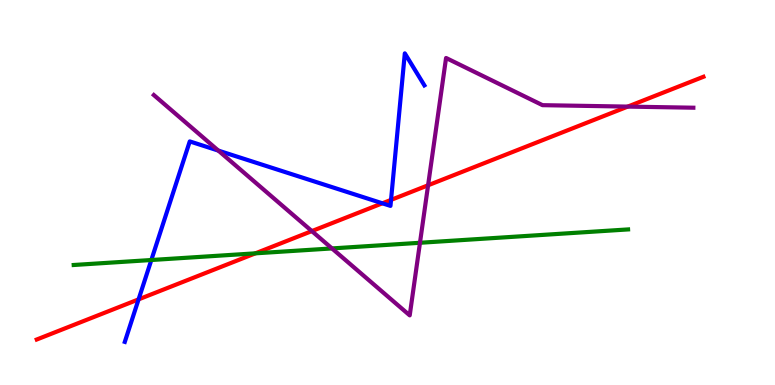[{'lines': ['blue', 'red'], 'intersections': [{'x': 1.79, 'y': 2.22}, {'x': 4.93, 'y': 4.72}, {'x': 5.05, 'y': 4.81}]}, {'lines': ['green', 'red'], 'intersections': [{'x': 3.3, 'y': 3.42}]}, {'lines': ['purple', 'red'], 'intersections': [{'x': 4.02, 'y': 4.0}, {'x': 5.52, 'y': 5.19}, {'x': 8.1, 'y': 7.23}]}, {'lines': ['blue', 'green'], 'intersections': [{'x': 1.95, 'y': 3.25}]}, {'lines': ['blue', 'purple'], 'intersections': [{'x': 2.82, 'y': 6.09}]}, {'lines': ['green', 'purple'], 'intersections': [{'x': 4.28, 'y': 3.55}, {'x': 5.42, 'y': 3.69}]}]